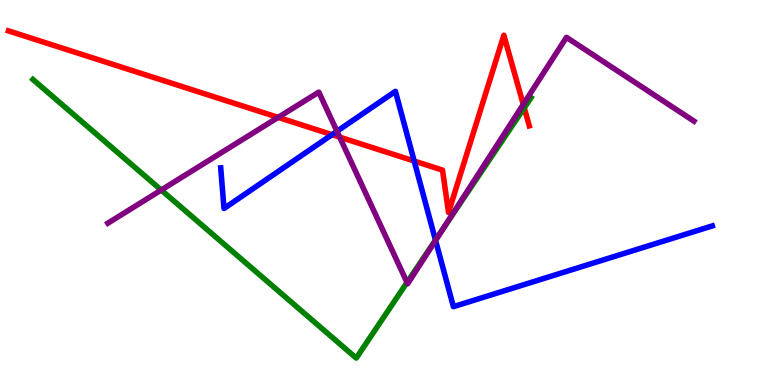[{'lines': ['blue', 'red'], 'intersections': [{'x': 4.28, 'y': 6.5}, {'x': 5.34, 'y': 5.82}]}, {'lines': ['green', 'red'], 'intersections': [{'x': 6.76, 'y': 7.2}]}, {'lines': ['purple', 'red'], 'intersections': [{'x': 3.59, 'y': 6.95}, {'x': 4.38, 'y': 6.44}, {'x': 6.75, 'y': 7.29}]}, {'lines': ['blue', 'green'], 'intersections': [{'x': 5.62, 'y': 3.76}]}, {'lines': ['blue', 'purple'], 'intersections': [{'x': 4.35, 'y': 6.59}, {'x': 5.62, 'y': 3.75}]}, {'lines': ['green', 'purple'], 'intersections': [{'x': 2.08, 'y': 5.06}, {'x': 5.25, 'y': 2.66}, {'x': 5.73, 'y': 4.08}]}]